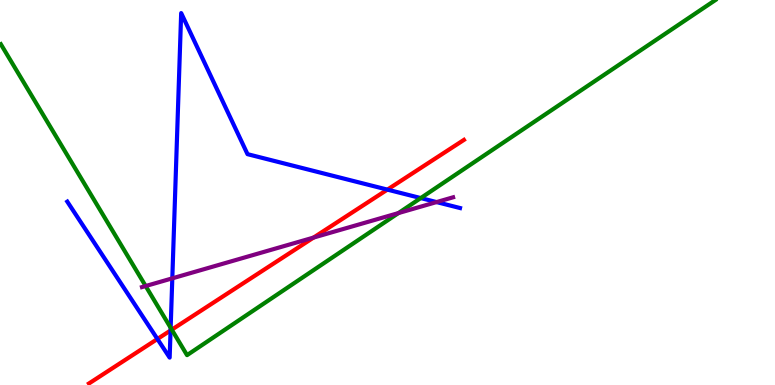[{'lines': ['blue', 'red'], 'intersections': [{'x': 2.03, 'y': 1.19}, {'x': 2.2, 'y': 1.42}, {'x': 5.0, 'y': 5.07}]}, {'lines': ['green', 'red'], 'intersections': [{'x': 2.22, 'y': 1.44}]}, {'lines': ['purple', 'red'], 'intersections': [{'x': 4.05, 'y': 3.83}]}, {'lines': ['blue', 'green'], 'intersections': [{'x': 2.2, 'y': 1.49}, {'x': 5.43, 'y': 4.86}]}, {'lines': ['blue', 'purple'], 'intersections': [{'x': 2.22, 'y': 2.77}, {'x': 5.63, 'y': 4.75}]}, {'lines': ['green', 'purple'], 'intersections': [{'x': 1.88, 'y': 2.57}, {'x': 5.14, 'y': 4.47}]}]